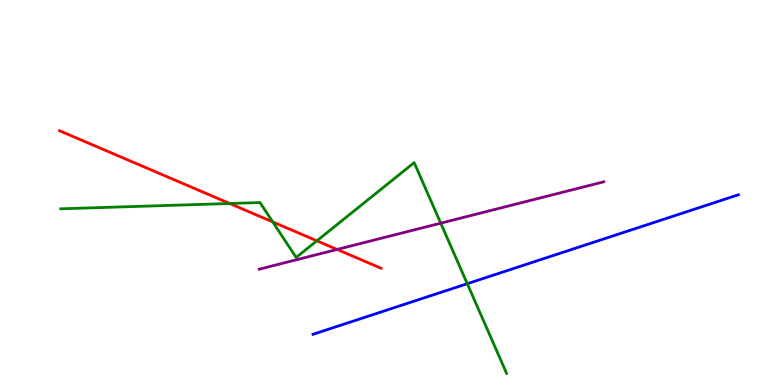[{'lines': ['blue', 'red'], 'intersections': []}, {'lines': ['green', 'red'], 'intersections': [{'x': 2.96, 'y': 4.71}, {'x': 3.52, 'y': 4.24}, {'x': 4.09, 'y': 3.75}]}, {'lines': ['purple', 'red'], 'intersections': [{'x': 4.35, 'y': 3.52}]}, {'lines': ['blue', 'green'], 'intersections': [{'x': 6.03, 'y': 2.63}]}, {'lines': ['blue', 'purple'], 'intersections': []}, {'lines': ['green', 'purple'], 'intersections': [{'x': 5.69, 'y': 4.2}]}]